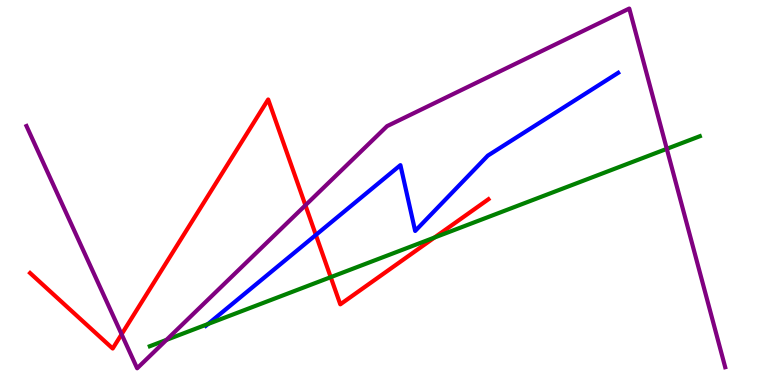[{'lines': ['blue', 'red'], 'intersections': [{'x': 4.08, 'y': 3.9}]}, {'lines': ['green', 'red'], 'intersections': [{'x': 4.27, 'y': 2.8}, {'x': 5.61, 'y': 3.83}]}, {'lines': ['purple', 'red'], 'intersections': [{'x': 1.57, 'y': 1.32}, {'x': 3.94, 'y': 4.67}]}, {'lines': ['blue', 'green'], 'intersections': [{'x': 2.68, 'y': 1.58}]}, {'lines': ['blue', 'purple'], 'intersections': []}, {'lines': ['green', 'purple'], 'intersections': [{'x': 2.15, 'y': 1.17}, {'x': 8.6, 'y': 6.13}]}]